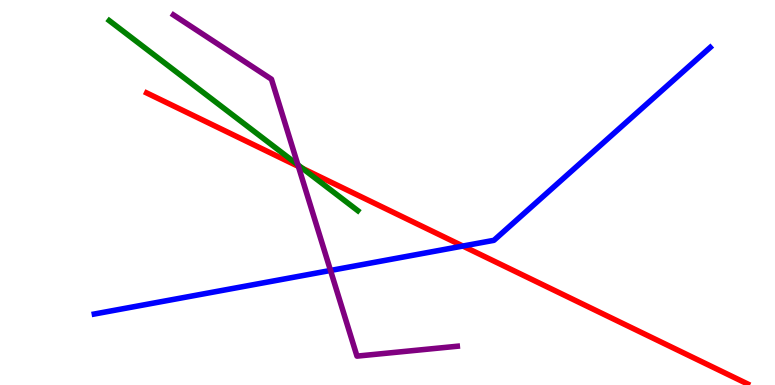[{'lines': ['blue', 'red'], 'intersections': [{'x': 5.97, 'y': 3.61}]}, {'lines': ['green', 'red'], 'intersections': [{'x': 3.9, 'y': 5.63}]}, {'lines': ['purple', 'red'], 'intersections': [{'x': 3.85, 'y': 5.68}]}, {'lines': ['blue', 'green'], 'intersections': []}, {'lines': ['blue', 'purple'], 'intersections': [{'x': 4.26, 'y': 2.98}]}, {'lines': ['green', 'purple'], 'intersections': [{'x': 3.84, 'y': 5.72}]}]